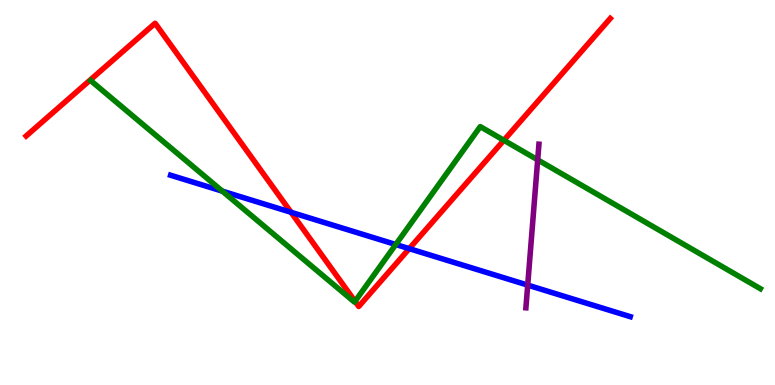[{'lines': ['blue', 'red'], 'intersections': [{'x': 3.76, 'y': 4.49}, {'x': 5.28, 'y': 3.54}]}, {'lines': ['green', 'red'], 'intersections': [{'x': 4.58, 'y': 2.17}, {'x': 6.5, 'y': 6.36}]}, {'lines': ['purple', 'red'], 'intersections': []}, {'lines': ['blue', 'green'], 'intersections': [{'x': 2.87, 'y': 5.03}, {'x': 5.11, 'y': 3.65}]}, {'lines': ['blue', 'purple'], 'intersections': [{'x': 6.81, 'y': 2.59}]}, {'lines': ['green', 'purple'], 'intersections': [{'x': 6.94, 'y': 5.85}]}]